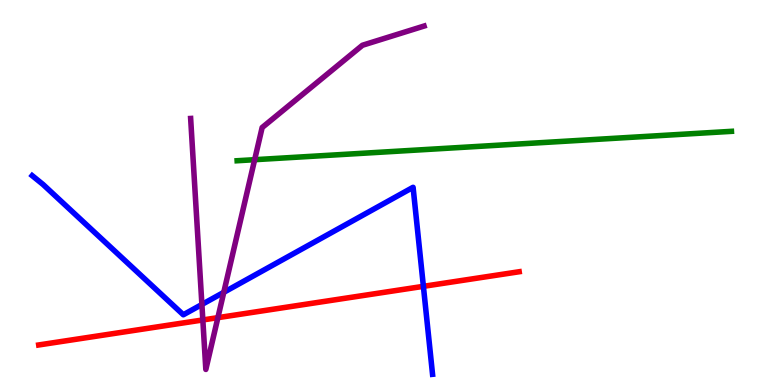[{'lines': ['blue', 'red'], 'intersections': [{'x': 5.46, 'y': 2.56}]}, {'lines': ['green', 'red'], 'intersections': []}, {'lines': ['purple', 'red'], 'intersections': [{'x': 2.62, 'y': 1.69}, {'x': 2.81, 'y': 1.75}]}, {'lines': ['blue', 'green'], 'intersections': []}, {'lines': ['blue', 'purple'], 'intersections': [{'x': 2.61, 'y': 2.09}, {'x': 2.89, 'y': 2.41}]}, {'lines': ['green', 'purple'], 'intersections': [{'x': 3.29, 'y': 5.85}]}]